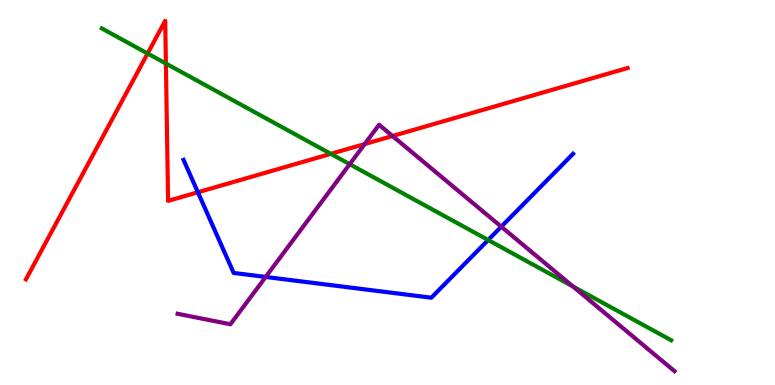[{'lines': ['blue', 'red'], 'intersections': [{'x': 2.55, 'y': 5.01}]}, {'lines': ['green', 'red'], 'intersections': [{'x': 1.9, 'y': 8.61}, {'x': 2.14, 'y': 8.35}, {'x': 4.27, 'y': 6.0}]}, {'lines': ['purple', 'red'], 'intersections': [{'x': 4.71, 'y': 6.26}, {'x': 5.06, 'y': 6.47}]}, {'lines': ['blue', 'green'], 'intersections': [{'x': 6.3, 'y': 3.77}]}, {'lines': ['blue', 'purple'], 'intersections': [{'x': 3.43, 'y': 2.81}, {'x': 6.47, 'y': 4.11}]}, {'lines': ['green', 'purple'], 'intersections': [{'x': 4.51, 'y': 5.74}, {'x': 7.39, 'y': 2.56}]}]